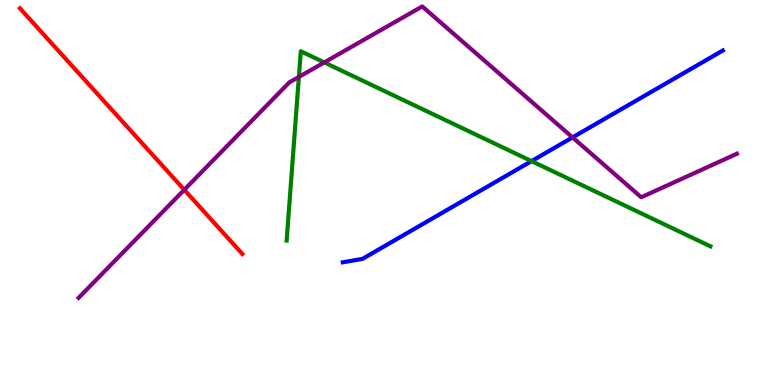[{'lines': ['blue', 'red'], 'intersections': []}, {'lines': ['green', 'red'], 'intersections': []}, {'lines': ['purple', 'red'], 'intersections': [{'x': 2.38, 'y': 5.07}]}, {'lines': ['blue', 'green'], 'intersections': [{'x': 6.86, 'y': 5.81}]}, {'lines': ['blue', 'purple'], 'intersections': [{'x': 7.39, 'y': 6.43}]}, {'lines': ['green', 'purple'], 'intersections': [{'x': 3.86, 'y': 8.0}, {'x': 4.18, 'y': 8.38}]}]